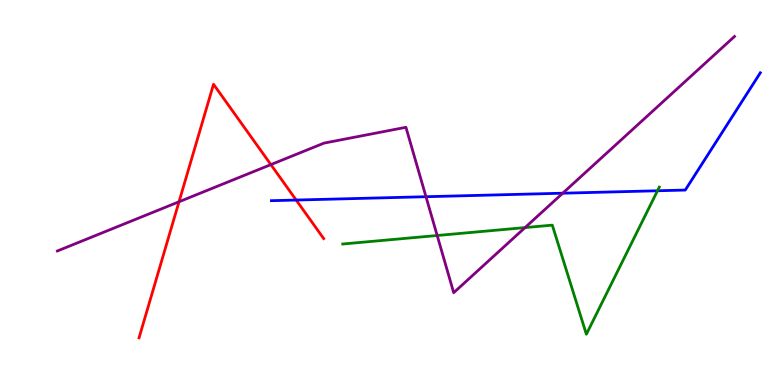[{'lines': ['blue', 'red'], 'intersections': [{'x': 3.82, 'y': 4.8}]}, {'lines': ['green', 'red'], 'intersections': []}, {'lines': ['purple', 'red'], 'intersections': [{'x': 2.31, 'y': 4.76}, {'x': 3.5, 'y': 5.72}]}, {'lines': ['blue', 'green'], 'intersections': [{'x': 8.48, 'y': 5.05}]}, {'lines': ['blue', 'purple'], 'intersections': [{'x': 5.5, 'y': 4.89}, {'x': 7.26, 'y': 4.98}]}, {'lines': ['green', 'purple'], 'intersections': [{'x': 5.64, 'y': 3.88}, {'x': 6.77, 'y': 4.09}]}]